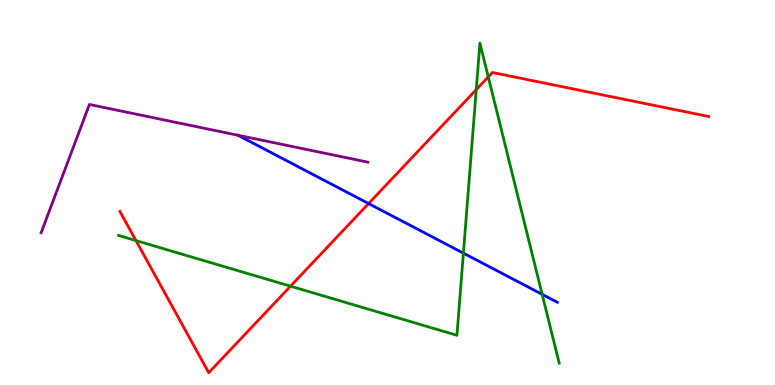[{'lines': ['blue', 'red'], 'intersections': [{'x': 4.76, 'y': 4.71}]}, {'lines': ['green', 'red'], 'intersections': [{'x': 1.75, 'y': 3.75}, {'x': 3.75, 'y': 2.57}, {'x': 6.15, 'y': 7.67}, {'x': 6.3, 'y': 8.0}]}, {'lines': ['purple', 'red'], 'intersections': []}, {'lines': ['blue', 'green'], 'intersections': [{'x': 5.98, 'y': 3.42}, {'x': 7.0, 'y': 2.35}]}, {'lines': ['blue', 'purple'], 'intersections': []}, {'lines': ['green', 'purple'], 'intersections': []}]